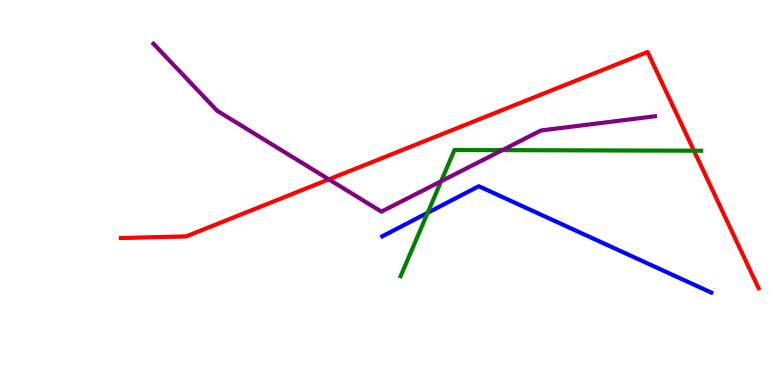[{'lines': ['blue', 'red'], 'intersections': []}, {'lines': ['green', 'red'], 'intersections': [{'x': 8.95, 'y': 6.09}]}, {'lines': ['purple', 'red'], 'intersections': [{'x': 4.24, 'y': 5.34}]}, {'lines': ['blue', 'green'], 'intersections': [{'x': 5.52, 'y': 4.47}]}, {'lines': ['blue', 'purple'], 'intersections': []}, {'lines': ['green', 'purple'], 'intersections': [{'x': 5.69, 'y': 5.29}, {'x': 6.48, 'y': 6.1}]}]